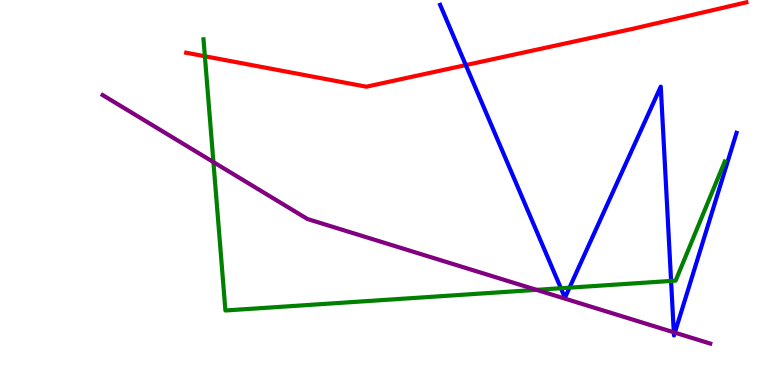[{'lines': ['blue', 'red'], 'intersections': [{'x': 6.01, 'y': 8.31}]}, {'lines': ['green', 'red'], 'intersections': [{'x': 2.64, 'y': 8.54}]}, {'lines': ['purple', 'red'], 'intersections': []}, {'lines': ['blue', 'green'], 'intersections': [{'x': 7.24, 'y': 2.51}, {'x': 7.35, 'y': 2.53}, {'x': 8.66, 'y': 2.7}]}, {'lines': ['blue', 'purple'], 'intersections': [{'x': 8.69, 'y': 1.37}, {'x': 8.71, 'y': 1.36}]}, {'lines': ['green', 'purple'], 'intersections': [{'x': 2.75, 'y': 5.79}, {'x': 6.92, 'y': 2.47}]}]